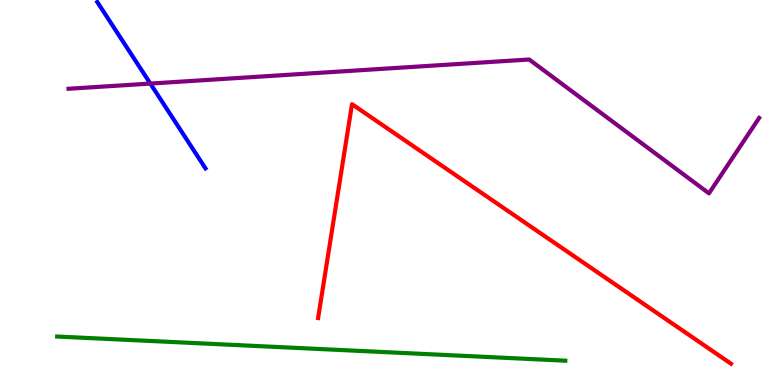[{'lines': ['blue', 'red'], 'intersections': []}, {'lines': ['green', 'red'], 'intersections': []}, {'lines': ['purple', 'red'], 'intersections': []}, {'lines': ['blue', 'green'], 'intersections': []}, {'lines': ['blue', 'purple'], 'intersections': [{'x': 1.94, 'y': 7.83}]}, {'lines': ['green', 'purple'], 'intersections': []}]